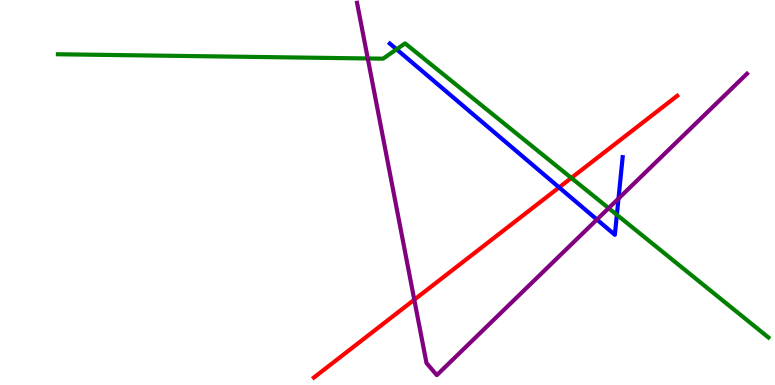[{'lines': ['blue', 'red'], 'intersections': [{'x': 7.21, 'y': 5.13}]}, {'lines': ['green', 'red'], 'intersections': [{'x': 7.37, 'y': 5.38}]}, {'lines': ['purple', 'red'], 'intersections': [{'x': 5.35, 'y': 2.22}]}, {'lines': ['blue', 'green'], 'intersections': [{'x': 5.12, 'y': 8.72}, {'x': 7.96, 'y': 4.42}]}, {'lines': ['blue', 'purple'], 'intersections': [{'x': 7.7, 'y': 4.3}, {'x': 7.98, 'y': 4.84}]}, {'lines': ['green', 'purple'], 'intersections': [{'x': 4.75, 'y': 8.48}, {'x': 7.85, 'y': 4.59}]}]